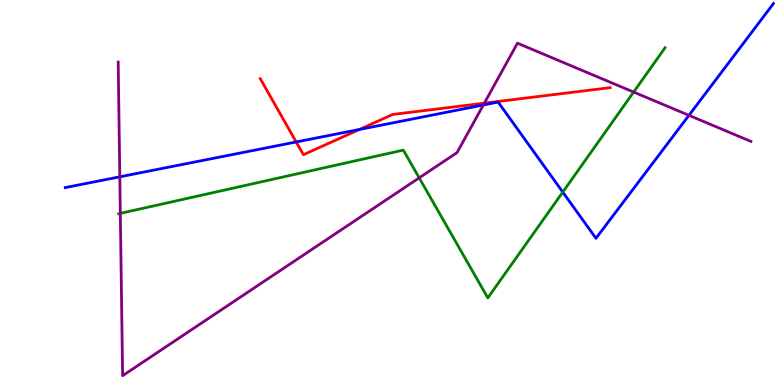[{'lines': ['blue', 'red'], 'intersections': [{'x': 3.82, 'y': 6.31}, {'x': 4.64, 'y': 6.64}]}, {'lines': ['green', 'red'], 'intersections': []}, {'lines': ['purple', 'red'], 'intersections': [{'x': 6.25, 'y': 7.32}]}, {'lines': ['blue', 'green'], 'intersections': [{'x': 7.26, 'y': 5.01}]}, {'lines': ['blue', 'purple'], 'intersections': [{'x': 1.55, 'y': 5.41}, {'x': 6.24, 'y': 7.27}, {'x': 8.89, 'y': 7.0}]}, {'lines': ['green', 'purple'], 'intersections': [{'x': 1.55, 'y': 4.46}, {'x': 5.41, 'y': 5.38}, {'x': 8.18, 'y': 7.61}]}]